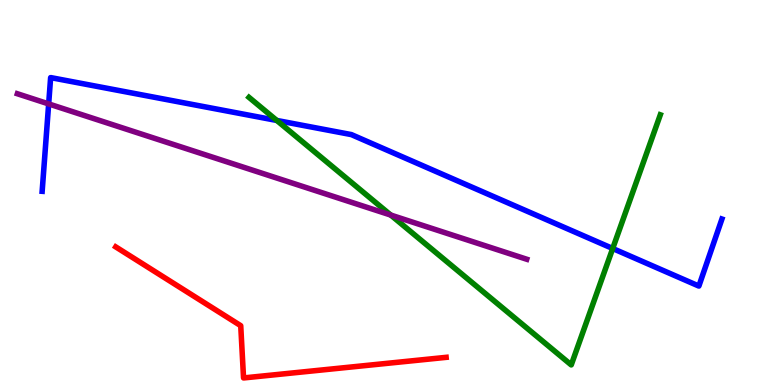[{'lines': ['blue', 'red'], 'intersections': []}, {'lines': ['green', 'red'], 'intersections': []}, {'lines': ['purple', 'red'], 'intersections': []}, {'lines': ['blue', 'green'], 'intersections': [{'x': 3.57, 'y': 6.87}, {'x': 7.91, 'y': 3.55}]}, {'lines': ['blue', 'purple'], 'intersections': [{'x': 0.628, 'y': 7.3}]}, {'lines': ['green', 'purple'], 'intersections': [{'x': 5.04, 'y': 4.41}]}]